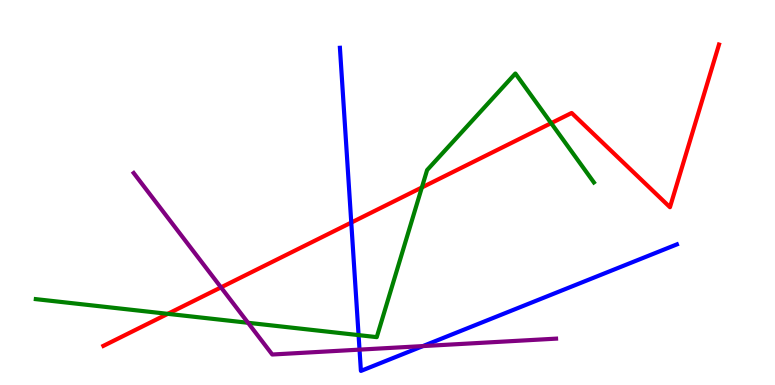[{'lines': ['blue', 'red'], 'intersections': [{'x': 4.53, 'y': 4.22}]}, {'lines': ['green', 'red'], 'intersections': [{'x': 2.16, 'y': 1.85}, {'x': 5.44, 'y': 5.13}, {'x': 7.11, 'y': 6.8}]}, {'lines': ['purple', 'red'], 'intersections': [{'x': 2.85, 'y': 2.54}]}, {'lines': ['blue', 'green'], 'intersections': [{'x': 4.63, 'y': 1.3}]}, {'lines': ['blue', 'purple'], 'intersections': [{'x': 4.64, 'y': 0.919}, {'x': 5.46, 'y': 1.01}]}, {'lines': ['green', 'purple'], 'intersections': [{'x': 3.2, 'y': 1.62}]}]